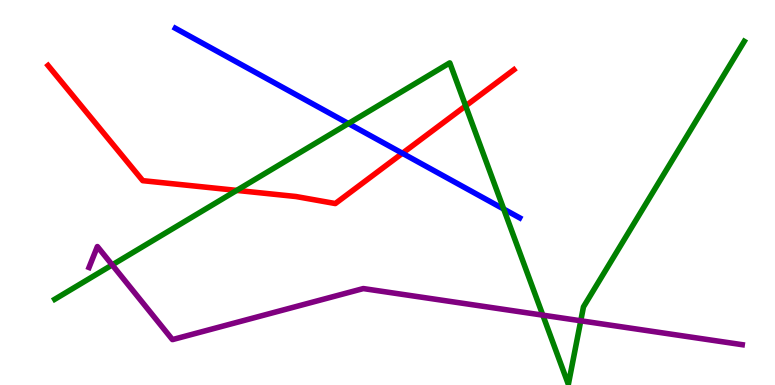[{'lines': ['blue', 'red'], 'intersections': [{'x': 5.19, 'y': 6.02}]}, {'lines': ['green', 'red'], 'intersections': [{'x': 3.05, 'y': 5.05}, {'x': 6.01, 'y': 7.25}]}, {'lines': ['purple', 'red'], 'intersections': []}, {'lines': ['blue', 'green'], 'intersections': [{'x': 4.5, 'y': 6.79}, {'x': 6.5, 'y': 4.57}]}, {'lines': ['blue', 'purple'], 'intersections': []}, {'lines': ['green', 'purple'], 'intersections': [{'x': 1.45, 'y': 3.12}, {'x': 7.0, 'y': 1.81}, {'x': 7.49, 'y': 1.67}]}]